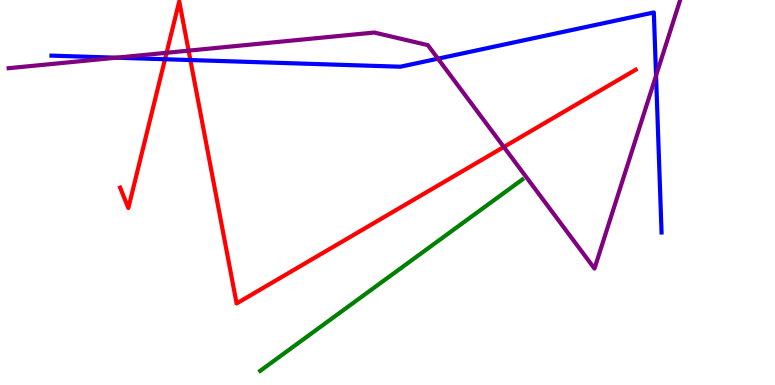[{'lines': ['blue', 'red'], 'intersections': [{'x': 2.13, 'y': 8.46}, {'x': 2.46, 'y': 8.44}]}, {'lines': ['green', 'red'], 'intersections': []}, {'lines': ['purple', 'red'], 'intersections': [{'x': 2.15, 'y': 8.63}, {'x': 2.43, 'y': 8.68}, {'x': 6.5, 'y': 6.18}]}, {'lines': ['blue', 'green'], 'intersections': []}, {'lines': ['blue', 'purple'], 'intersections': [{'x': 1.5, 'y': 8.5}, {'x': 5.65, 'y': 8.48}, {'x': 8.47, 'y': 8.04}]}, {'lines': ['green', 'purple'], 'intersections': []}]